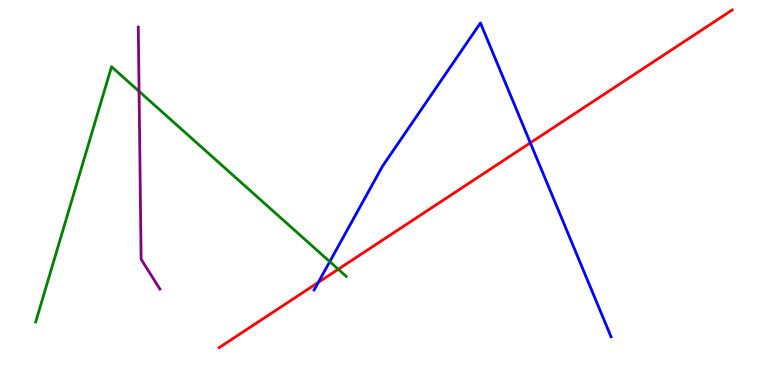[{'lines': ['blue', 'red'], 'intersections': [{'x': 4.11, 'y': 2.66}, {'x': 6.84, 'y': 6.29}]}, {'lines': ['green', 'red'], 'intersections': [{'x': 4.36, 'y': 3.01}]}, {'lines': ['purple', 'red'], 'intersections': []}, {'lines': ['blue', 'green'], 'intersections': [{'x': 4.25, 'y': 3.2}]}, {'lines': ['blue', 'purple'], 'intersections': []}, {'lines': ['green', 'purple'], 'intersections': [{'x': 1.79, 'y': 7.63}]}]